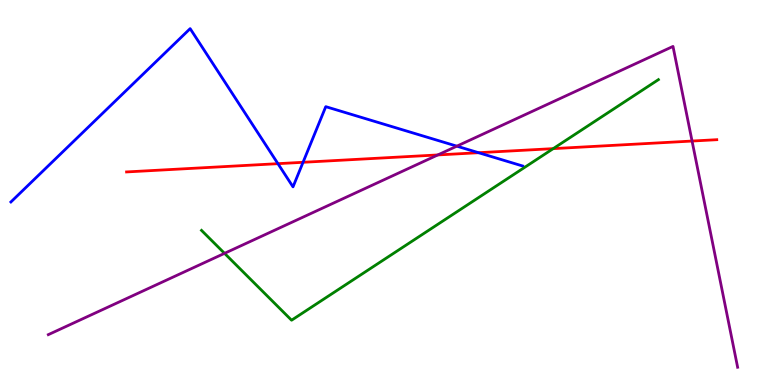[{'lines': ['blue', 'red'], 'intersections': [{'x': 3.59, 'y': 5.75}, {'x': 3.91, 'y': 5.78}, {'x': 6.18, 'y': 6.03}]}, {'lines': ['green', 'red'], 'intersections': [{'x': 7.14, 'y': 6.14}]}, {'lines': ['purple', 'red'], 'intersections': [{'x': 5.65, 'y': 5.98}, {'x': 8.93, 'y': 6.34}]}, {'lines': ['blue', 'green'], 'intersections': []}, {'lines': ['blue', 'purple'], 'intersections': [{'x': 5.89, 'y': 6.2}]}, {'lines': ['green', 'purple'], 'intersections': [{'x': 2.9, 'y': 3.42}]}]